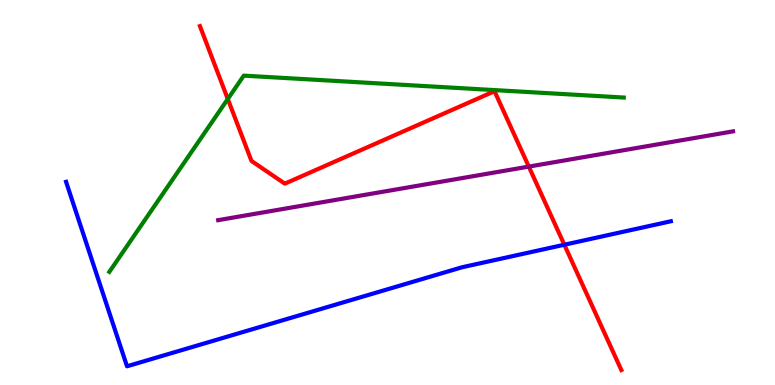[{'lines': ['blue', 'red'], 'intersections': [{'x': 7.28, 'y': 3.64}]}, {'lines': ['green', 'red'], 'intersections': [{'x': 2.94, 'y': 7.43}]}, {'lines': ['purple', 'red'], 'intersections': [{'x': 6.82, 'y': 5.67}]}, {'lines': ['blue', 'green'], 'intersections': []}, {'lines': ['blue', 'purple'], 'intersections': []}, {'lines': ['green', 'purple'], 'intersections': []}]